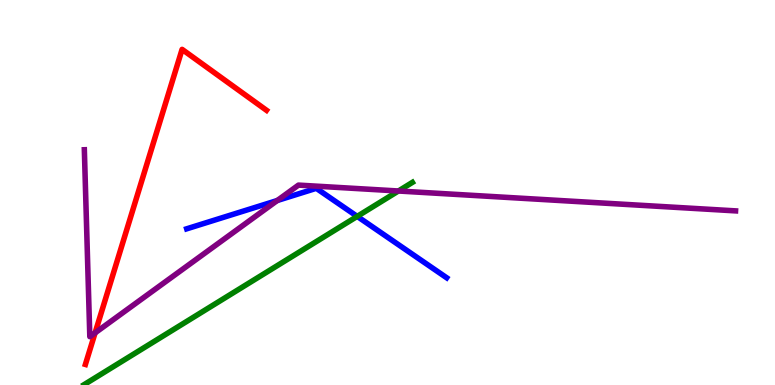[{'lines': ['blue', 'red'], 'intersections': []}, {'lines': ['green', 'red'], 'intersections': []}, {'lines': ['purple', 'red'], 'intersections': [{'x': 1.23, 'y': 1.35}]}, {'lines': ['blue', 'green'], 'intersections': [{'x': 4.61, 'y': 4.38}]}, {'lines': ['blue', 'purple'], 'intersections': [{'x': 3.58, 'y': 4.79}]}, {'lines': ['green', 'purple'], 'intersections': [{'x': 5.14, 'y': 5.04}]}]